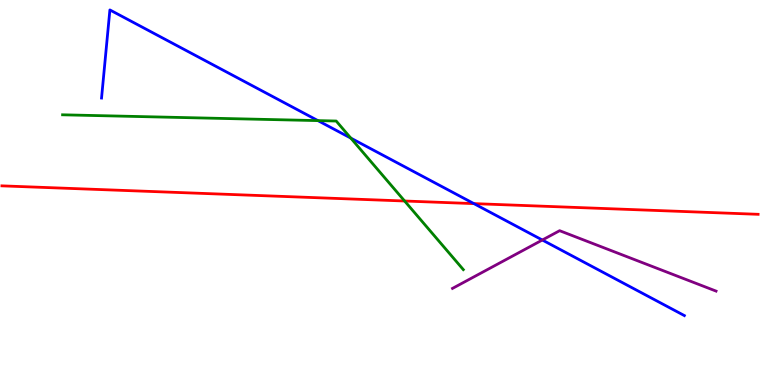[{'lines': ['blue', 'red'], 'intersections': [{'x': 6.12, 'y': 4.71}]}, {'lines': ['green', 'red'], 'intersections': [{'x': 5.22, 'y': 4.78}]}, {'lines': ['purple', 'red'], 'intersections': []}, {'lines': ['blue', 'green'], 'intersections': [{'x': 4.1, 'y': 6.87}, {'x': 4.53, 'y': 6.41}]}, {'lines': ['blue', 'purple'], 'intersections': [{'x': 7.0, 'y': 3.77}]}, {'lines': ['green', 'purple'], 'intersections': []}]